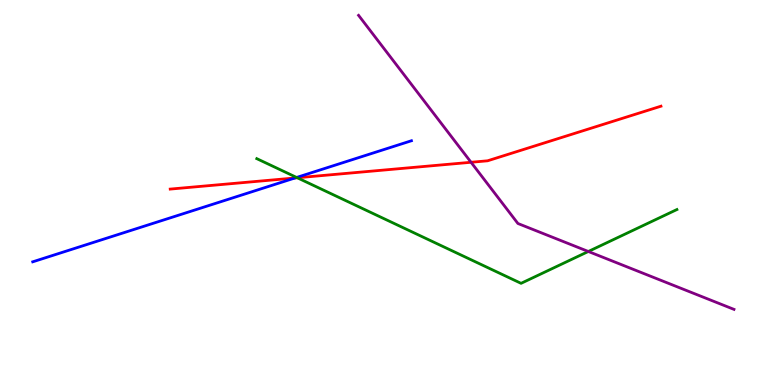[{'lines': ['blue', 'red'], 'intersections': [{'x': 3.81, 'y': 5.38}]}, {'lines': ['green', 'red'], 'intersections': [{'x': 3.84, 'y': 5.38}]}, {'lines': ['purple', 'red'], 'intersections': [{'x': 6.08, 'y': 5.79}]}, {'lines': ['blue', 'green'], 'intersections': [{'x': 3.83, 'y': 5.39}]}, {'lines': ['blue', 'purple'], 'intersections': []}, {'lines': ['green', 'purple'], 'intersections': [{'x': 7.59, 'y': 3.47}]}]